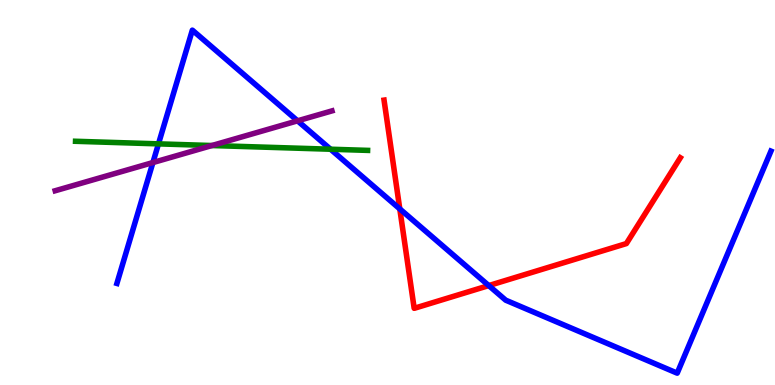[{'lines': ['blue', 'red'], 'intersections': [{'x': 5.16, 'y': 4.57}, {'x': 6.31, 'y': 2.58}]}, {'lines': ['green', 'red'], 'intersections': []}, {'lines': ['purple', 'red'], 'intersections': []}, {'lines': ['blue', 'green'], 'intersections': [{'x': 2.04, 'y': 6.26}, {'x': 4.26, 'y': 6.12}]}, {'lines': ['blue', 'purple'], 'intersections': [{'x': 1.97, 'y': 5.78}, {'x': 3.84, 'y': 6.86}]}, {'lines': ['green', 'purple'], 'intersections': [{'x': 2.73, 'y': 6.22}]}]